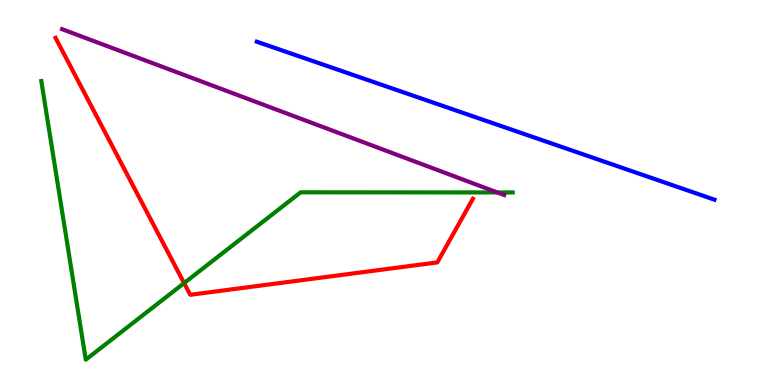[{'lines': ['blue', 'red'], 'intersections': []}, {'lines': ['green', 'red'], 'intersections': [{'x': 2.38, 'y': 2.65}]}, {'lines': ['purple', 'red'], 'intersections': []}, {'lines': ['blue', 'green'], 'intersections': []}, {'lines': ['blue', 'purple'], 'intersections': []}, {'lines': ['green', 'purple'], 'intersections': [{'x': 6.42, 'y': 5.0}]}]